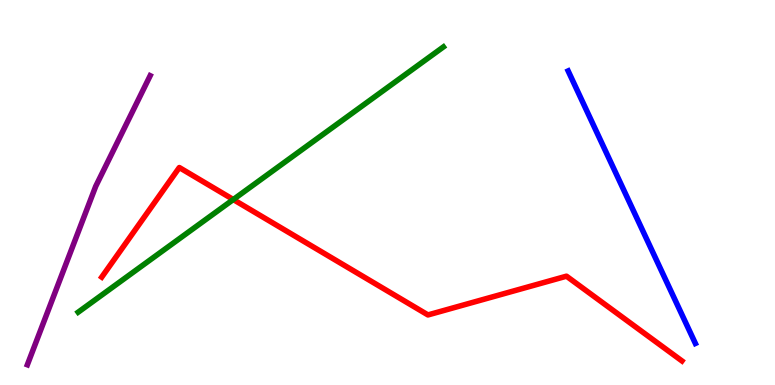[{'lines': ['blue', 'red'], 'intersections': []}, {'lines': ['green', 'red'], 'intersections': [{'x': 3.01, 'y': 4.82}]}, {'lines': ['purple', 'red'], 'intersections': []}, {'lines': ['blue', 'green'], 'intersections': []}, {'lines': ['blue', 'purple'], 'intersections': []}, {'lines': ['green', 'purple'], 'intersections': []}]